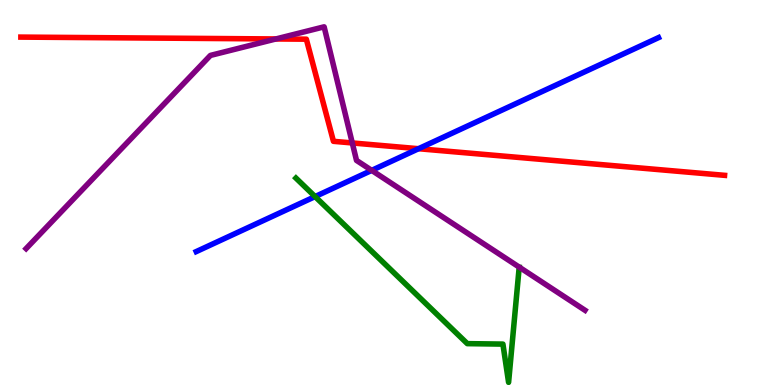[{'lines': ['blue', 'red'], 'intersections': [{'x': 5.4, 'y': 6.14}]}, {'lines': ['green', 'red'], 'intersections': []}, {'lines': ['purple', 'red'], 'intersections': [{'x': 3.56, 'y': 8.99}, {'x': 4.55, 'y': 6.29}]}, {'lines': ['blue', 'green'], 'intersections': [{'x': 4.07, 'y': 4.89}]}, {'lines': ['blue', 'purple'], 'intersections': [{'x': 4.8, 'y': 5.57}]}, {'lines': ['green', 'purple'], 'intersections': []}]